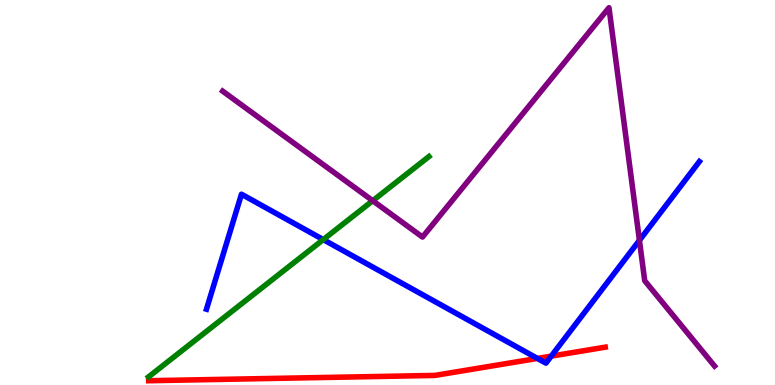[{'lines': ['blue', 'red'], 'intersections': [{'x': 6.93, 'y': 0.69}, {'x': 7.11, 'y': 0.75}]}, {'lines': ['green', 'red'], 'intersections': []}, {'lines': ['purple', 'red'], 'intersections': []}, {'lines': ['blue', 'green'], 'intersections': [{'x': 4.17, 'y': 3.78}]}, {'lines': ['blue', 'purple'], 'intersections': [{'x': 8.25, 'y': 3.76}]}, {'lines': ['green', 'purple'], 'intersections': [{'x': 4.81, 'y': 4.79}]}]